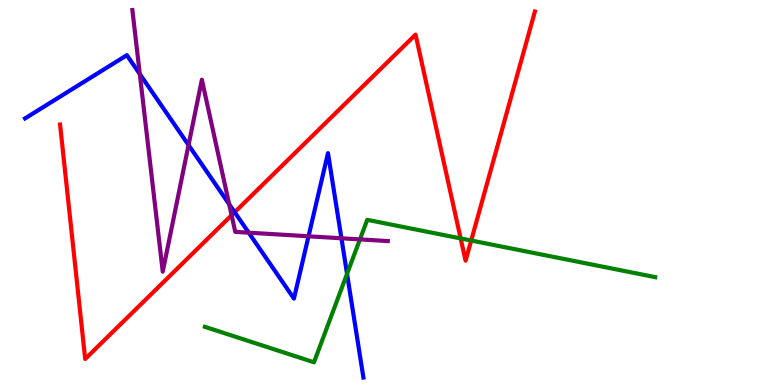[{'lines': ['blue', 'red'], 'intersections': [{'x': 3.03, 'y': 4.49}]}, {'lines': ['green', 'red'], 'intersections': [{'x': 5.94, 'y': 3.81}, {'x': 6.08, 'y': 3.75}]}, {'lines': ['purple', 'red'], 'intersections': [{'x': 2.99, 'y': 4.41}]}, {'lines': ['blue', 'green'], 'intersections': [{'x': 4.48, 'y': 2.89}]}, {'lines': ['blue', 'purple'], 'intersections': [{'x': 1.8, 'y': 8.08}, {'x': 2.43, 'y': 6.23}, {'x': 2.96, 'y': 4.69}, {'x': 3.21, 'y': 3.96}, {'x': 3.98, 'y': 3.86}, {'x': 4.41, 'y': 3.81}]}, {'lines': ['green', 'purple'], 'intersections': [{'x': 4.64, 'y': 3.78}]}]